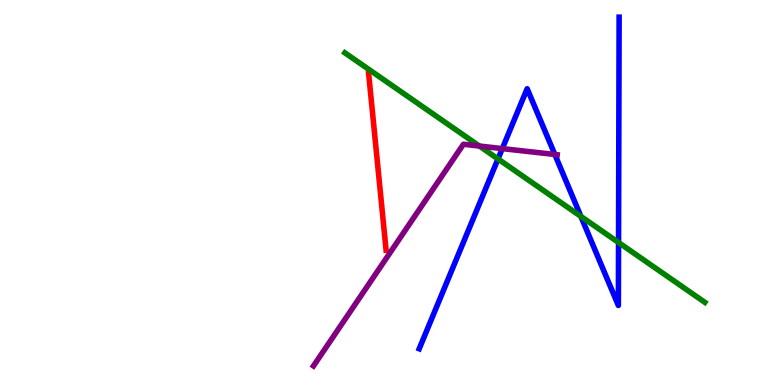[{'lines': ['blue', 'red'], 'intersections': []}, {'lines': ['green', 'red'], 'intersections': []}, {'lines': ['purple', 'red'], 'intersections': []}, {'lines': ['blue', 'green'], 'intersections': [{'x': 6.43, 'y': 5.87}, {'x': 7.5, 'y': 4.38}, {'x': 7.98, 'y': 3.7}]}, {'lines': ['blue', 'purple'], 'intersections': [{'x': 6.48, 'y': 6.14}, {'x': 7.16, 'y': 5.99}]}, {'lines': ['green', 'purple'], 'intersections': [{'x': 6.19, 'y': 6.21}]}]